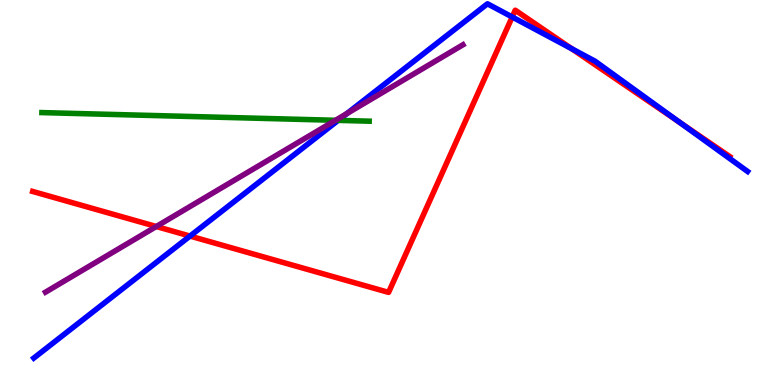[{'lines': ['blue', 'red'], 'intersections': [{'x': 2.45, 'y': 3.87}, {'x': 6.61, 'y': 9.56}, {'x': 7.38, 'y': 8.73}, {'x': 8.78, 'y': 6.81}]}, {'lines': ['green', 'red'], 'intersections': []}, {'lines': ['purple', 'red'], 'intersections': [{'x': 2.02, 'y': 4.12}]}, {'lines': ['blue', 'green'], 'intersections': [{'x': 4.36, 'y': 6.87}]}, {'lines': ['blue', 'purple'], 'intersections': [{'x': 4.48, 'y': 7.05}]}, {'lines': ['green', 'purple'], 'intersections': [{'x': 4.33, 'y': 6.88}]}]